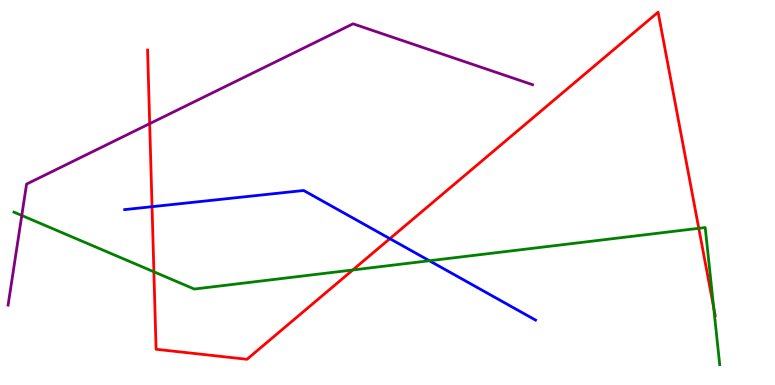[{'lines': ['blue', 'red'], 'intersections': [{'x': 1.96, 'y': 4.63}, {'x': 5.03, 'y': 3.8}]}, {'lines': ['green', 'red'], 'intersections': [{'x': 1.99, 'y': 2.94}, {'x': 4.55, 'y': 2.99}, {'x': 9.02, 'y': 4.07}, {'x': 9.21, 'y': 2.02}]}, {'lines': ['purple', 'red'], 'intersections': [{'x': 1.93, 'y': 6.79}]}, {'lines': ['blue', 'green'], 'intersections': [{'x': 5.54, 'y': 3.23}]}, {'lines': ['blue', 'purple'], 'intersections': []}, {'lines': ['green', 'purple'], 'intersections': [{'x': 0.281, 'y': 4.4}]}]